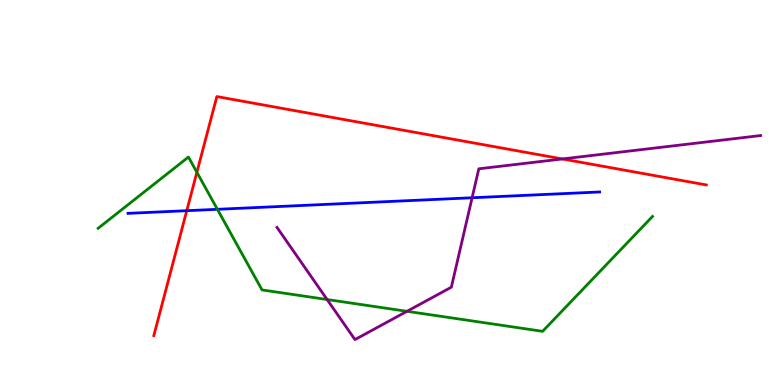[{'lines': ['blue', 'red'], 'intersections': [{'x': 2.41, 'y': 4.53}]}, {'lines': ['green', 'red'], 'intersections': [{'x': 2.54, 'y': 5.53}]}, {'lines': ['purple', 'red'], 'intersections': [{'x': 7.26, 'y': 5.87}]}, {'lines': ['blue', 'green'], 'intersections': [{'x': 2.8, 'y': 4.56}]}, {'lines': ['blue', 'purple'], 'intersections': [{'x': 6.09, 'y': 4.86}]}, {'lines': ['green', 'purple'], 'intersections': [{'x': 4.22, 'y': 2.22}, {'x': 5.25, 'y': 1.91}]}]